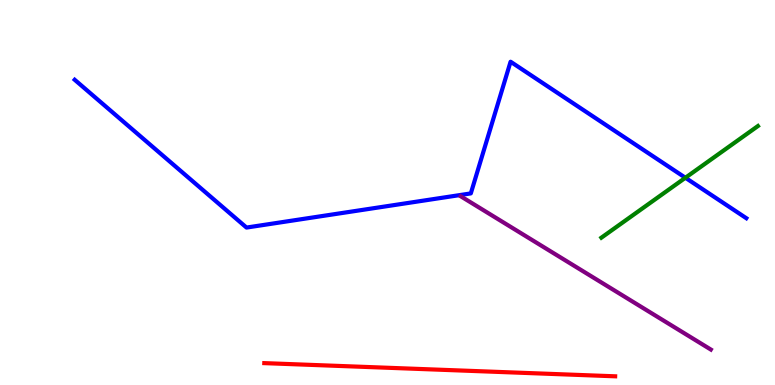[{'lines': ['blue', 'red'], 'intersections': []}, {'lines': ['green', 'red'], 'intersections': []}, {'lines': ['purple', 'red'], 'intersections': []}, {'lines': ['blue', 'green'], 'intersections': [{'x': 8.84, 'y': 5.38}]}, {'lines': ['blue', 'purple'], 'intersections': []}, {'lines': ['green', 'purple'], 'intersections': []}]